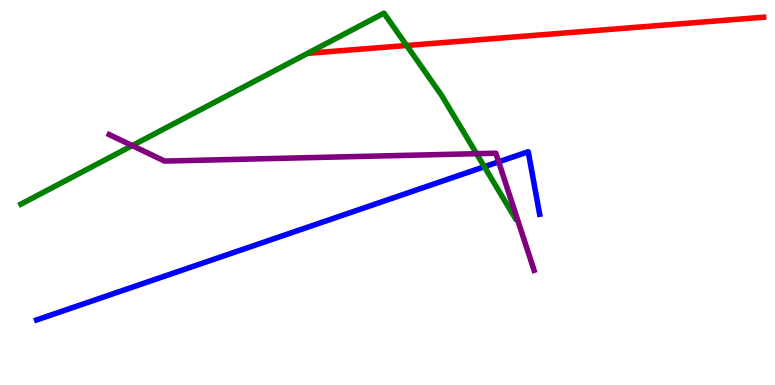[{'lines': ['blue', 'red'], 'intersections': []}, {'lines': ['green', 'red'], 'intersections': [{'x': 5.25, 'y': 8.82}]}, {'lines': ['purple', 'red'], 'intersections': []}, {'lines': ['blue', 'green'], 'intersections': [{'x': 6.25, 'y': 5.67}]}, {'lines': ['blue', 'purple'], 'intersections': [{'x': 6.43, 'y': 5.8}]}, {'lines': ['green', 'purple'], 'intersections': [{'x': 1.71, 'y': 6.22}, {'x': 6.15, 'y': 6.01}]}]